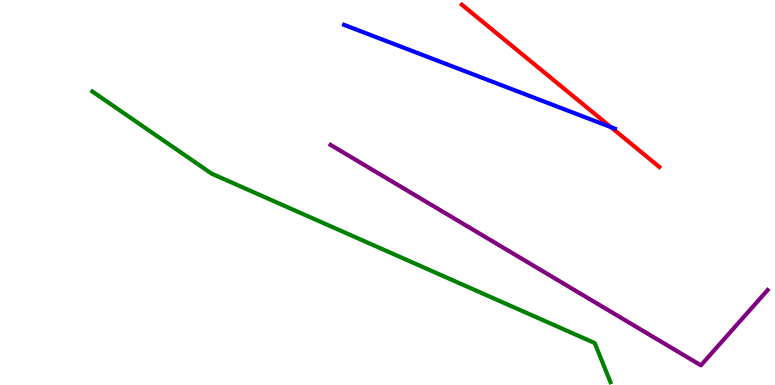[{'lines': ['blue', 'red'], 'intersections': [{'x': 7.88, 'y': 6.7}]}, {'lines': ['green', 'red'], 'intersections': []}, {'lines': ['purple', 'red'], 'intersections': []}, {'lines': ['blue', 'green'], 'intersections': []}, {'lines': ['blue', 'purple'], 'intersections': []}, {'lines': ['green', 'purple'], 'intersections': []}]